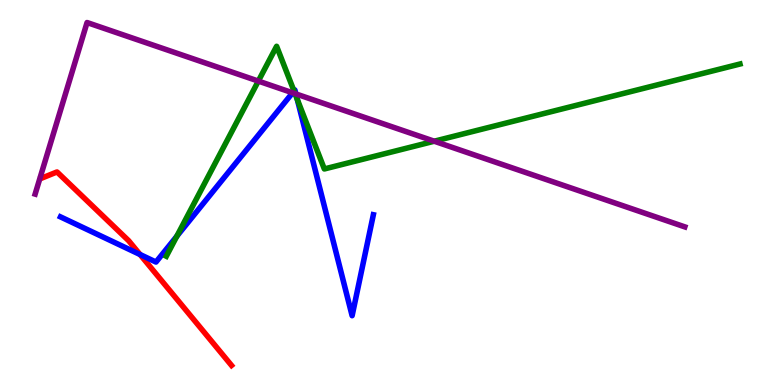[{'lines': ['blue', 'red'], 'intersections': [{'x': 1.81, 'y': 3.39}]}, {'lines': ['green', 'red'], 'intersections': []}, {'lines': ['purple', 'red'], 'intersections': []}, {'lines': ['blue', 'green'], 'intersections': [{'x': 2.28, 'y': 3.86}, {'x': 3.79, 'y': 7.64}, {'x': 3.84, 'y': 7.42}]}, {'lines': ['blue', 'purple'], 'intersections': [{'x': 3.78, 'y': 7.59}, {'x': 3.82, 'y': 7.56}]}, {'lines': ['green', 'purple'], 'intersections': [{'x': 3.33, 'y': 7.89}, {'x': 3.81, 'y': 7.57}, {'x': 5.6, 'y': 6.33}]}]